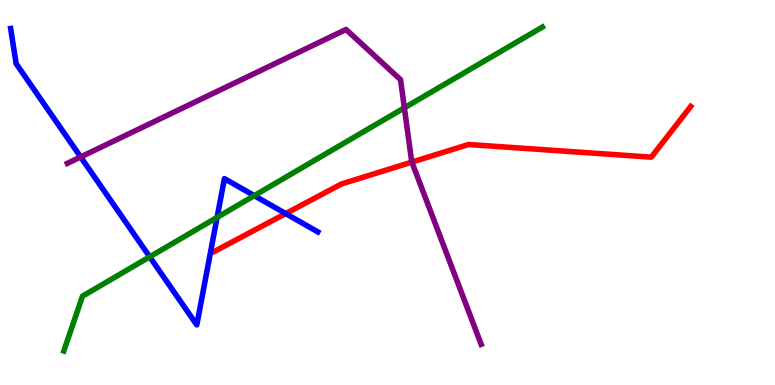[{'lines': ['blue', 'red'], 'intersections': [{'x': 3.69, 'y': 4.45}]}, {'lines': ['green', 'red'], 'intersections': []}, {'lines': ['purple', 'red'], 'intersections': [{'x': 5.31, 'y': 5.79}]}, {'lines': ['blue', 'green'], 'intersections': [{'x': 1.93, 'y': 3.33}, {'x': 2.8, 'y': 4.35}, {'x': 3.28, 'y': 4.92}]}, {'lines': ['blue', 'purple'], 'intersections': [{'x': 1.04, 'y': 5.92}]}, {'lines': ['green', 'purple'], 'intersections': [{'x': 5.22, 'y': 7.2}]}]